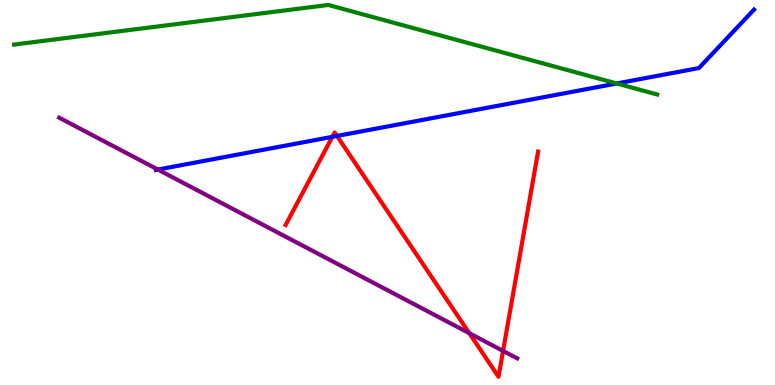[{'lines': ['blue', 'red'], 'intersections': [{'x': 4.29, 'y': 6.45}, {'x': 4.35, 'y': 6.47}]}, {'lines': ['green', 'red'], 'intersections': []}, {'lines': ['purple', 'red'], 'intersections': [{'x': 6.06, 'y': 1.35}, {'x': 6.49, 'y': 0.885}]}, {'lines': ['blue', 'green'], 'intersections': [{'x': 7.96, 'y': 7.83}]}, {'lines': ['blue', 'purple'], 'intersections': [{'x': 2.04, 'y': 5.6}]}, {'lines': ['green', 'purple'], 'intersections': []}]